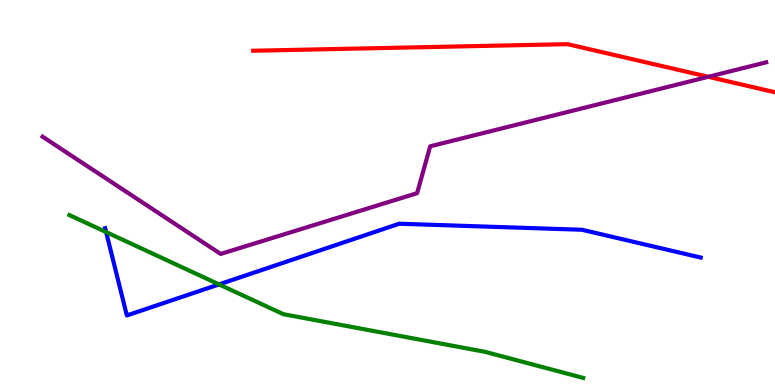[{'lines': ['blue', 'red'], 'intersections': []}, {'lines': ['green', 'red'], 'intersections': []}, {'lines': ['purple', 'red'], 'intersections': [{'x': 9.14, 'y': 8.01}]}, {'lines': ['blue', 'green'], 'intersections': [{'x': 1.37, 'y': 3.97}, {'x': 2.83, 'y': 2.61}]}, {'lines': ['blue', 'purple'], 'intersections': []}, {'lines': ['green', 'purple'], 'intersections': []}]